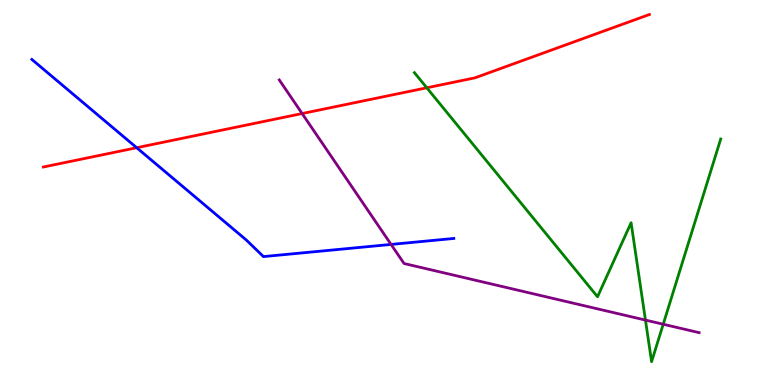[{'lines': ['blue', 'red'], 'intersections': [{'x': 1.76, 'y': 6.16}]}, {'lines': ['green', 'red'], 'intersections': [{'x': 5.51, 'y': 7.72}]}, {'lines': ['purple', 'red'], 'intersections': [{'x': 3.9, 'y': 7.05}]}, {'lines': ['blue', 'green'], 'intersections': []}, {'lines': ['blue', 'purple'], 'intersections': [{'x': 5.05, 'y': 3.65}]}, {'lines': ['green', 'purple'], 'intersections': [{'x': 8.33, 'y': 1.69}, {'x': 8.56, 'y': 1.58}]}]